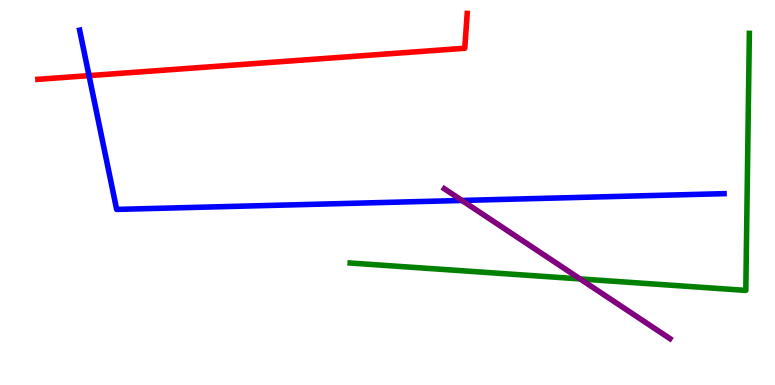[{'lines': ['blue', 'red'], 'intersections': [{'x': 1.15, 'y': 8.04}]}, {'lines': ['green', 'red'], 'intersections': []}, {'lines': ['purple', 'red'], 'intersections': []}, {'lines': ['blue', 'green'], 'intersections': []}, {'lines': ['blue', 'purple'], 'intersections': [{'x': 5.96, 'y': 4.79}]}, {'lines': ['green', 'purple'], 'intersections': [{'x': 7.49, 'y': 2.76}]}]